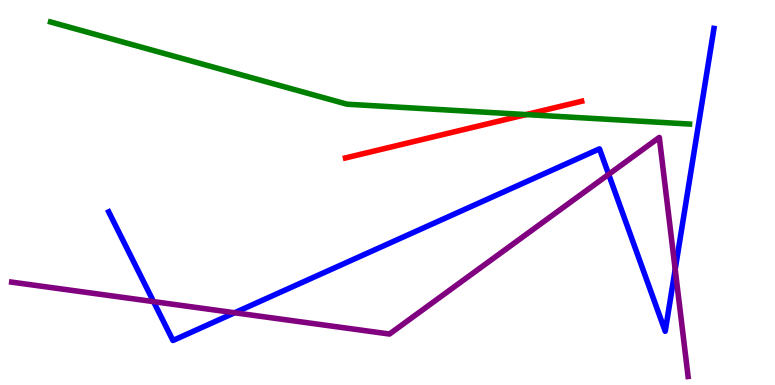[{'lines': ['blue', 'red'], 'intersections': []}, {'lines': ['green', 'red'], 'intersections': [{'x': 6.79, 'y': 7.02}]}, {'lines': ['purple', 'red'], 'intersections': []}, {'lines': ['blue', 'green'], 'intersections': []}, {'lines': ['blue', 'purple'], 'intersections': [{'x': 1.98, 'y': 2.17}, {'x': 3.03, 'y': 1.88}, {'x': 7.85, 'y': 5.47}, {'x': 8.71, 'y': 3.0}]}, {'lines': ['green', 'purple'], 'intersections': []}]